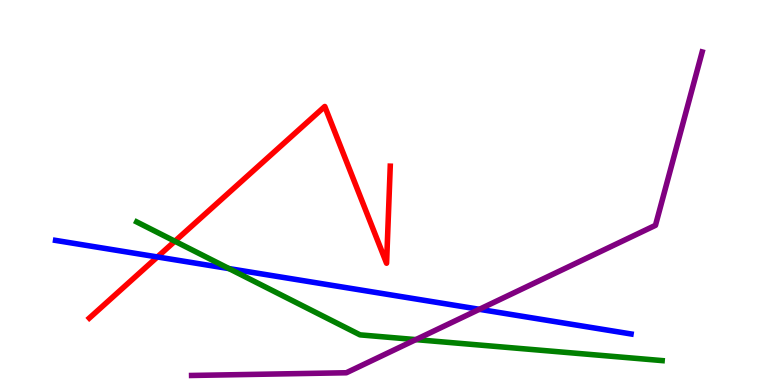[{'lines': ['blue', 'red'], 'intersections': [{'x': 2.03, 'y': 3.33}]}, {'lines': ['green', 'red'], 'intersections': [{'x': 2.26, 'y': 3.73}]}, {'lines': ['purple', 'red'], 'intersections': []}, {'lines': ['blue', 'green'], 'intersections': [{'x': 2.96, 'y': 3.02}]}, {'lines': ['blue', 'purple'], 'intersections': [{'x': 6.19, 'y': 1.97}]}, {'lines': ['green', 'purple'], 'intersections': [{'x': 5.37, 'y': 1.18}]}]